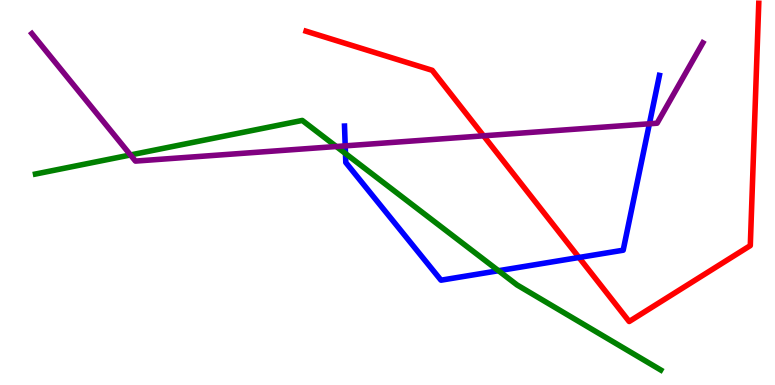[{'lines': ['blue', 'red'], 'intersections': [{'x': 7.47, 'y': 3.31}]}, {'lines': ['green', 'red'], 'intersections': []}, {'lines': ['purple', 'red'], 'intersections': [{'x': 6.24, 'y': 6.47}]}, {'lines': ['blue', 'green'], 'intersections': [{'x': 4.46, 'y': 6.01}, {'x': 6.43, 'y': 2.97}]}, {'lines': ['blue', 'purple'], 'intersections': [{'x': 4.45, 'y': 6.21}, {'x': 8.38, 'y': 6.79}]}, {'lines': ['green', 'purple'], 'intersections': [{'x': 1.68, 'y': 5.98}, {'x': 4.34, 'y': 6.19}]}]